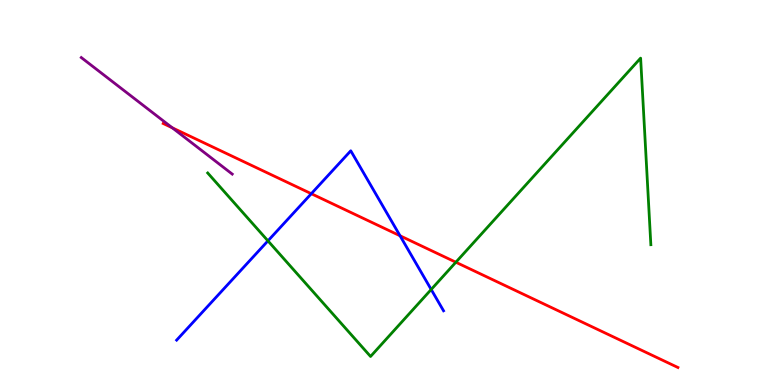[{'lines': ['blue', 'red'], 'intersections': [{'x': 4.02, 'y': 4.97}, {'x': 5.16, 'y': 3.88}]}, {'lines': ['green', 'red'], 'intersections': [{'x': 5.88, 'y': 3.19}]}, {'lines': ['purple', 'red'], 'intersections': [{'x': 2.22, 'y': 6.68}]}, {'lines': ['blue', 'green'], 'intersections': [{'x': 3.46, 'y': 3.74}, {'x': 5.56, 'y': 2.48}]}, {'lines': ['blue', 'purple'], 'intersections': []}, {'lines': ['green', 'purple'], 'intersections': []}]